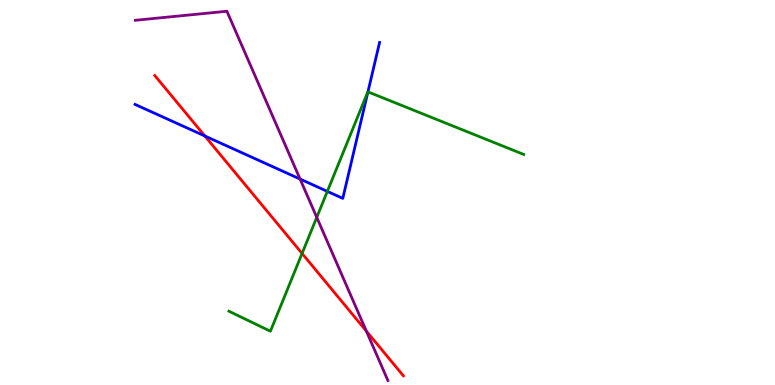[{'lines': ['blue', 'red'], 'intersections': [{'x': 2.64, 'y': 6.47}]}, {'lines': ['green', 'red'], 'intersections': [{'x': 3.9, 'y': 3.42}]}, {'lines': ['purple', 'red'], 'intersections': [{'x': 4.73, 'y': 1.4}]}, {'lines': ['blue', 'green'], 'intersections': [{'x': 4.22, 'y': 5.03}, {'x': 4.75, 'y': 7.61}]}, {'lines': ['blue', 'purple'], 'intersections': [{'x': 3.87, 'y': 5.35}]}, {'lines': ['green', 'purple'], 'intersections': [{'x': 4.09, 'y': 4.35}]}]